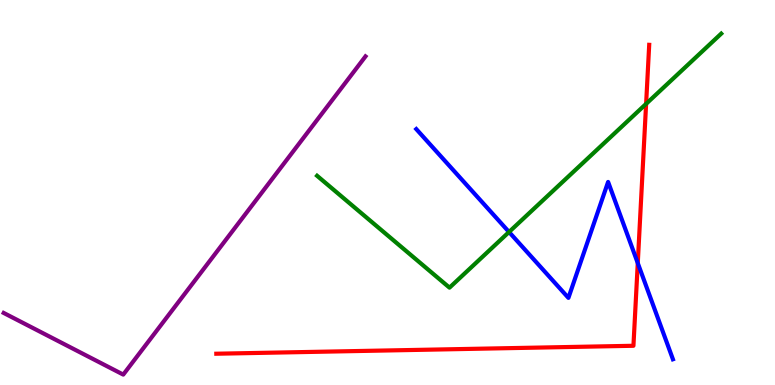[{'lines': ['blue', 'red'], 'intersections': [{'x': 8.23, 'y': 3.17}]}, {'lines': ['green', 'red'], 'intersections': [{'x': 8.34, 'y': 7.3}]}, {'lines': ['purple', 'red'], 'intersections': []}, {'lines': ['blue', 'green'], 'intersections': [{'x': 6.57, 'y': 3.97}]}, {'lines': ['blue', 'purple'], 'intersections': []}, {'lines': ['green', 'purple'], 'intersections': []}]